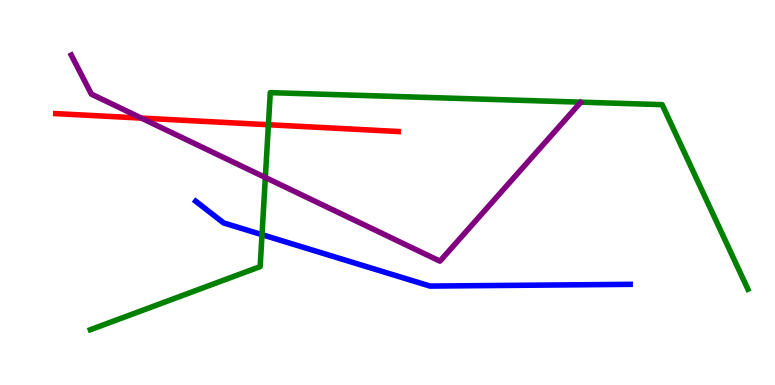[{'lines': ['blue', 'red'], 'intersections': []}, {'lines': ['green', 'red'], 'intersections': [{'x': 3.46, 'y': 6.76}]}, {'lines': ['purple', 'red'], 'intersections': [{'x': 1.82, 'y': 6.93}]}, {'lines': ['blue', 'green'], 'intersections': [{'x': 3.38, 'y': 3.9}]}, {'lines': ['blue', 'purple'], 'intersections': []}, {'lines': ['green', 'purple'], 'intersections': [{'x': 3.42, 'y': 5.39}]}]